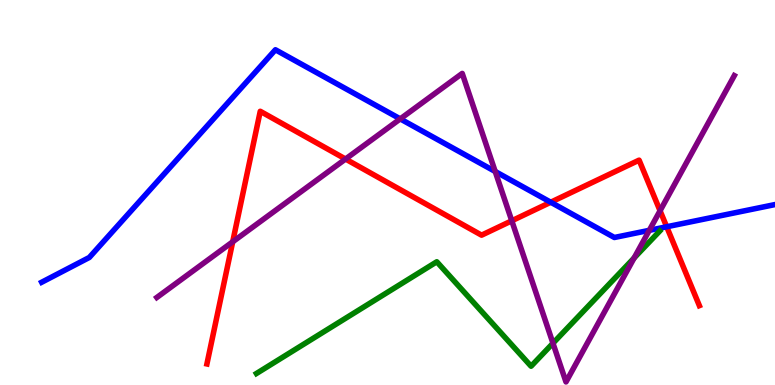[{'lines': ['blue', 'red'], 'intersections': [{'x': 7.11, 'y': 4.75}, {'x': 8.6, 'y': 4.11}]}, {'lines': ['green', 'red'], 'intersections': []}, {'lines': ['purple', 'red'], 'intersections': [{'x': 3.0, 'y': 3.72}, {'x': 4.46, 'y': 5.87}, {'x': 6.6, 'y': 4.27}, {'x': 8.52, 'y': 4.53}]}, {'lines': ['blue', 'green'], 'intersections': []}, {'lines': ['blue', 'purple'], 'intersections': [{'x': 5.16, 'y': 6.91}, {'x': 6.39, 'y': 5.55}, {'x': 8.38, 'y': 4.02}]}, {'lines': ['green', 'purple'], 'intersections': [{'x': 7.14, 'y': 1.08}, {'x': 8.18, 'y': 3.3}]}]